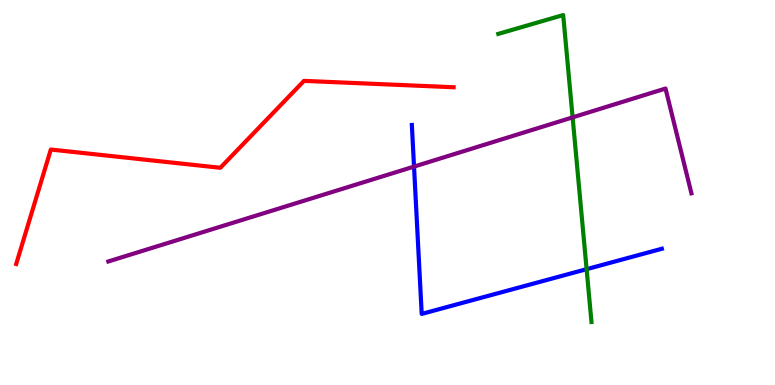[{'lines': ['blue', 'red'], 'intersections': []}, {'lines': ['green', 'red'], 'intersections': []}, {'lines': ['purple', 'red'], 'intersections': []}, {'lines': ['blue', 'green'], 'intersections': [{'x': 7.57, 'y': 3.01}]}, {'lines': ['blue', 'purple'], 'intersections': [{'x': 5.34, 'y': 5.67}]}, {'lines': ['green', 'purple'], 'intersections': [{'x': 7.39, 'y': 6.95}]}]